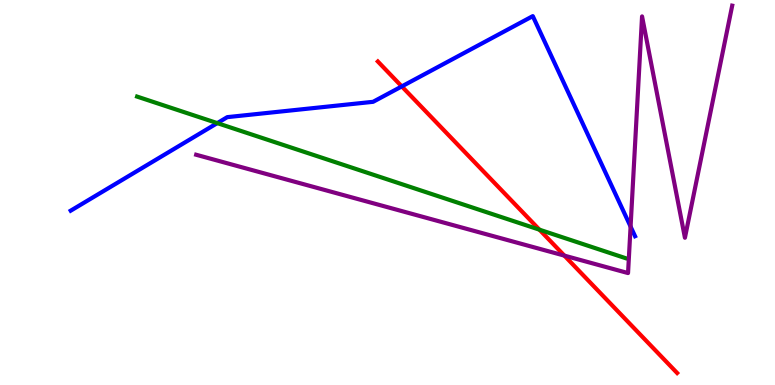[{'lines': ['blue', 'red'], 'intersections': [{'x': 5.18, 'y': 7.76}]}, {'lines': ['green', 'red'], 'intersections': [{'x': 6.96, 'y': 4.03}]}, {'lines': ['purple', 'red'], 'intersections': [{'x': 7.28, 'y': 3.36}]}, {'lines': ['blue', 'green'], 'intersections': [{'x': 2.8, 'y': 6.8}]}, {'lines': ['blue', 'purple'], 'intersections': [{'x': 8.14, 'y': 4.12}]}, {'lines': ['green', 'purple'], 'intersections': []}]